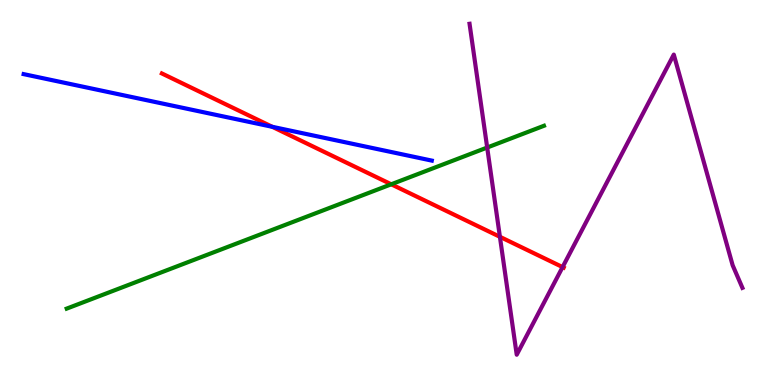[{'lines': ['blue', 'red'], 'intersections': [{'x': 3.51, 'y': 6.71}]}, {'lines': ['green', 'red'], 'intersections': [{'x': 5.05, 'y': 5.21}]}, {'lines': ['purple', 'red'], 'intersections': [{'x': 6.45, 'y': 3.85}, {'x': 7.26, 'y': 3.06}]}, {'lines': ['blue', 'green'], 'intersections': []}, {'lines': ['blue', 'purple'], 'intersections': []}, {'lines': ['green', 'purple'], 'intersections': [{'x': 6.29, 'y': 6.17}]}]